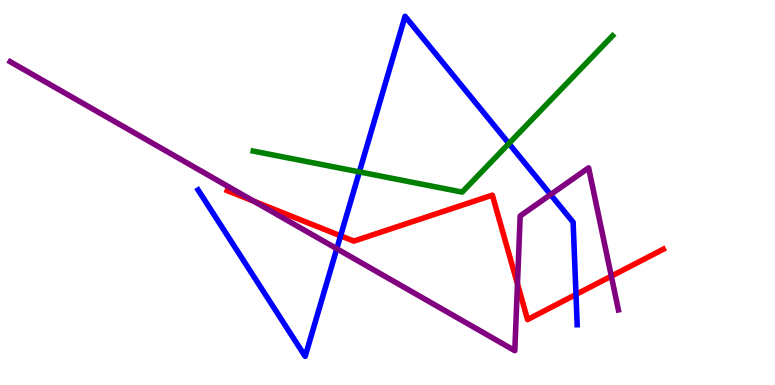[{'lines': ['blue', 'red'], 'intersections': [{'x': 4.39, 'y': 3.88}, {'x': 7.43, 'y': 2.35}]}, {'lines': ['green', 'red'], 'intersections': []}, {'lines': ['purple', 'red'], 'intersections': [{'x': 3.28, 'y': 4.77}, {'x': 6.68, 'y': 2.63}, {'x': 7.89, 'y': 2.83}]}, {'lines': ['blue', 'green'], 'intersections': [{'x': 4.64, 'y': 5.53}, {'x': 6.57, 'y': 6.27}]}, {'lines': ['blue', 'purple'], 'intersections': [{'x': 4.35, 'y': 3.54}, {'x': 7.1, 'y': 4.95}]}, {'lines': ['green', 'purple'], 'intersections': []}]